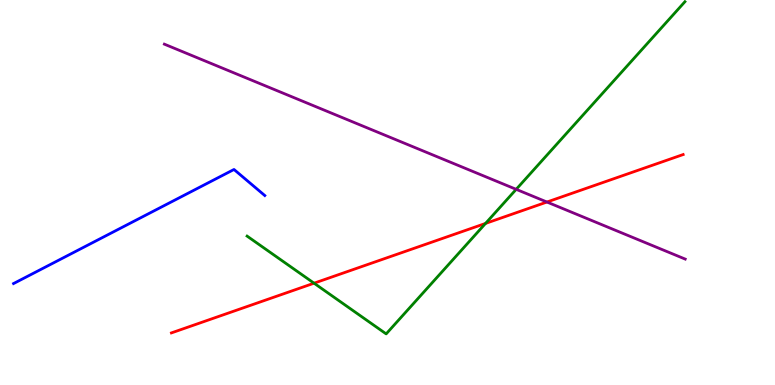[{'lines': ['blue', 'red'], 'intersections': []}, {'lines': ['green', 'red'], 'intersections': [{'x': 4.05, 'y': 2.64}, {'x': 6.26, 'y': 4.2}]}, {'lines': ['purple', 'red'], 'intersections': [{'x': 7.06, 'y': 4.75}]}, {'lines': ['blue', 'green'], 'intersections': []}, {'lines': ['blue', 'purple'], 'intersections': []}, {'lines': ['green', 'purple'], 'intersections': [{'x': 6.66, 'y': 5.08}]}]